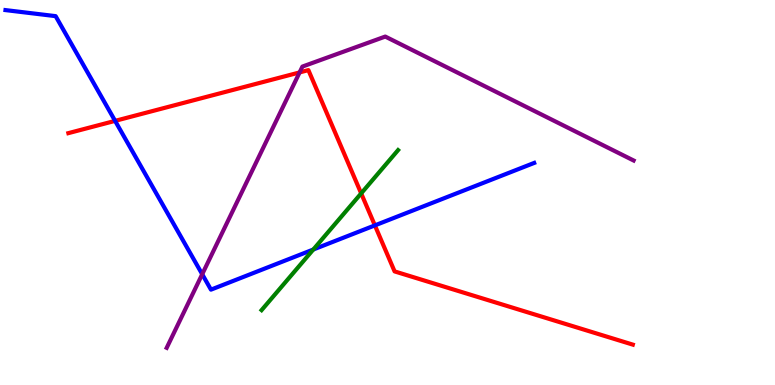[{'lines': ['blue', 'red'], 'intersections': [{'x': 1.49, 'y': 6.86}, {'x': 4.84, 'y': 4.15}]}, {'lines': ['green', 'red'], 'intersections': [{'x': 4.66, 'y': 4.98}]}, {'lines': ['purple', 'red'], 'intersections': [{'x': 3.87, 'y': 8.12}]}, {'lines': ['blue', 'green'], 'intersections': [{'x': 4.04, 'y': 3.52}]}, {'lines': ['blue', 'purple'], 'intersections': [{'x': 2.61, 'y': 2.88}]}, {'lines': ['green', 'purple'], 'intersections': []}]